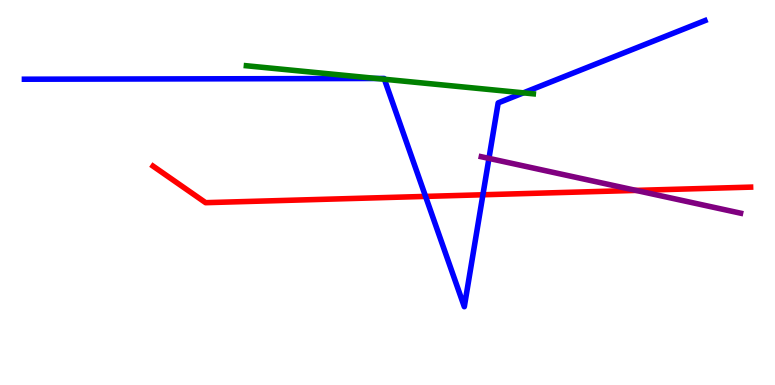[{'lines': ['blue', 'red'], 'intersections': [{'x': 5.49, 'y': 4.9}, {'x': 6.23, 'y': 4.94}]}, {'lines': ['green', 'red'], 'intersections': []}, {'lines': ['purple', 'red'], 'intersections': [{'x': 8.21, 'y': 5.05}]}, {'lines': ['blue', 'green'], 'intersections': [{'x': 4.86, 'y': 7.96}, {'x': 4.96, 'y': 7.94}, {'x': 6.75, 'y': 7.59}]}, {'lines': ['blue', 'purple'], 'intersections': [{'x': 6.31, 'y': 5.89}]}, {'lines': ['green', 'purple'], 'intersections': []}]